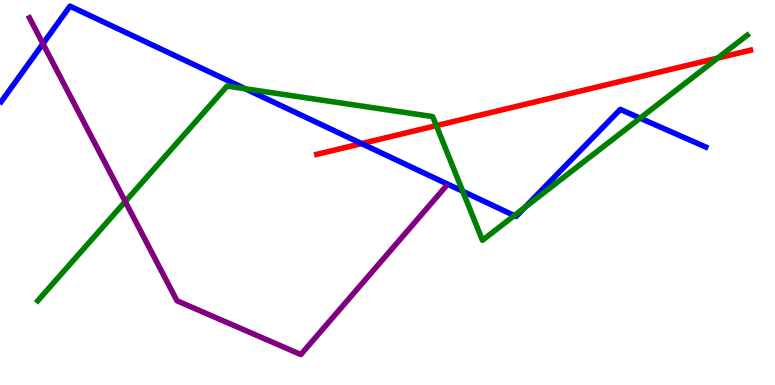[{'lines': ['blue', 'red'], 'intersections': [{'x': 4.67, 'y': 6.27}]}, {'lines': ['green', 'red'], 'intersections': [{'x': 5.63, 'y': 6.74}, {'x': 9.26, 'y': 8.49}]}, {'lines': ['purple', 'red'], 'intersections': []}, {'lines': ['blue', 'green'], 'intersections': [{'x': 3.16, 'y': 7.69}, {'x': 5.97, 'y': 5.03}, {'x': 6.64, 'y': 4.4}, {'x': 6.77, 'y': 4.61}, {'x': 8.26, 'y': 6.93}]}, {'lines': ['blue', 'purple'], 'intersections': [{'x': 0.554, 'y': 8.86}]}, {'lines': ['green', 'purple'], 'intersections': [{'x': 1.62, 'y': 4.76}]}]